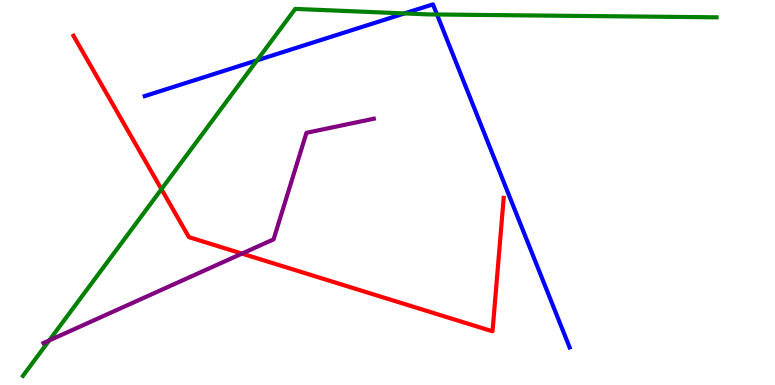[{'lines': ['blue', 'red'], 'intersections': []}, {'lines': ['green', 'red'], 'intersections': [{'x': 2.08, 'y': 5.09}]}, {'lines': ['purple', 'red'], 'intersections': [{'x': 3.12, 'y': 3.41}]}, {'lines': ['blue', 'green'], 'intersections': [{'x': 3.32, 'y': 8.43}, {'x': 5.22, 'y': 9.65}, {'x': 5.64, 'y': 9.62}]}, {'lines': ['blue', 'purple'], 'intersections': []}, {'lines': ['green', 'purple'], 'intersections': [{'x': 0.635, 'y': 1.16}]}]